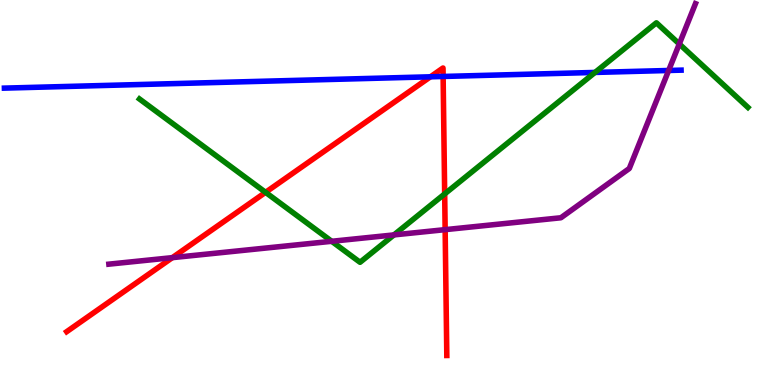[{'lines': ['blue', 'red'], 'intersections': [{'x': 5.55, 'y': 8.01}, {'x': 5.72, 'y': 8.01}]}, {'lines': ['green', 'red'], 'intersections': [{'x': 3.43, 'y': 5.0}, {'x': 5.74, 'y': 4.96}]}, {'lines': ['purple', 'red'], 'intersections': [{'x': 2.22, 'y': 3.31}, {'x': 5.74, 'y': 4.04}]}, {'lines': ['blue', 'green'], 'intersections': [{'x': 7.68, 'y': 8.12}]}, {'lines': ['blue', 'purple'], 'intersections': [{'x': 8.63, 'y': 8.17}]}, {'lines': ['green', 'purple'], 'intersections': [{'x': 4.28, 'y': 3.73}, {'x': 5.08, 'y': 3.9}, {'x': 8.76, 'y': 8.86}]}]